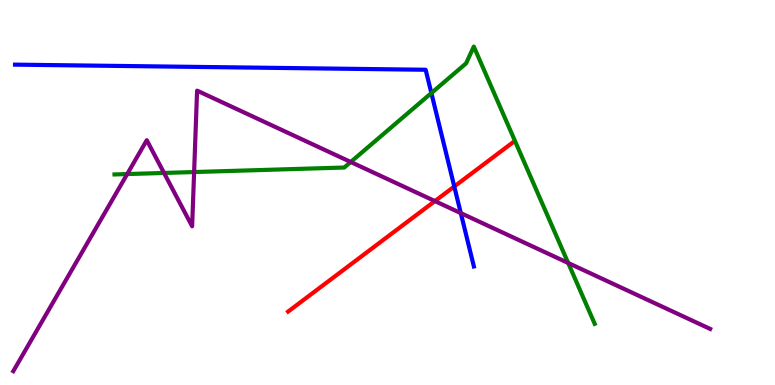[{'lines': ['blue', 'red'], 'intersections': [{'x': 5.86, 'y': 5.16}]}, {'lines': ['green', 'red'], 'intersections': []}, {'lines': ['purple', 'red'], 'intersections': [{'x': 5.61, 'y': 4.78}]}, {'lines': ['blue', 'green'], 'intersections': [{'x': 5.57, 'y': 7.58}]}, {'lines': ['blue', 'purple'], 'intersections': [{'x': 5.95, 'y': 4.46}]}, {'lines': ['green', 'purple'], 'intersections': [{'x': 1.64, 'y': 5.48}, {'x': 2.12, 'y': 5.51}, {'x': 2.5, 'y': 5.53}, {'x': 4.53, 'y': 5.79}, {'x': 7.33, 'y': 3.17}]}]